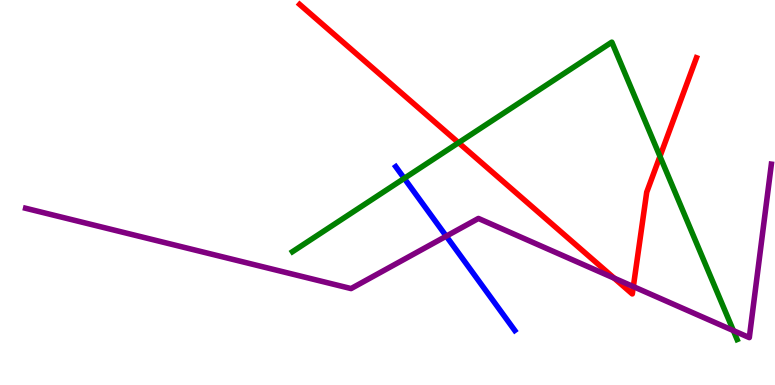[{'lines': ['blue', 'red'], 'intersections': []}, {'lines': ['green', 'red'], 'intersections': [{'x': 5.92, 'y': 6.29}, {'x': 8.52, 'y': 5.94}]}, {'lines': ['purple', 'red'], 'intersections': [{'x': 7.92, 'y': 2.77}, {'x': 8.17, 'y': 2.56}]}, {'lines': ['blue', 'green'], 'intersections': [{'x': 5.22, 'y': 5.37}]}, {'lines': ['blue', 'purple'], 'intersections': [{'x': 5.76, 'y': 3.87}]}, {'lines': ['green', 'purple'], 'intersections': [{'x': 9.46, 'y': 1.41}]}]